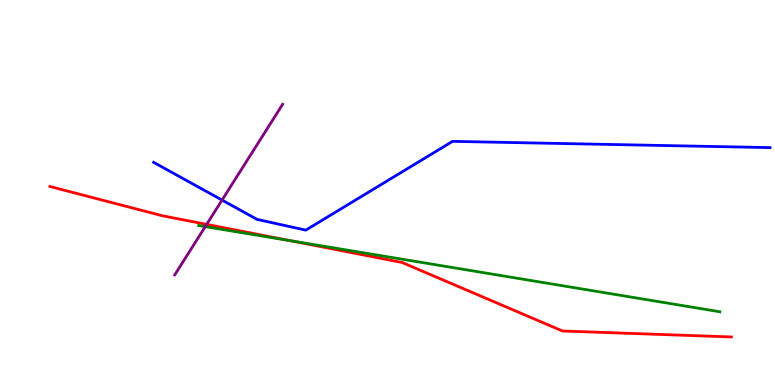[{'lines': ['blue', 'red'], 'intersections': []}, {'lines': ['green', 'red'], 'intersections': [{'x': 3.75, 'y': 3.75}]}, {'lines': ['purple', 'red'], 'intersections': [{'x': 2.67, 'y': 4.17}]}, {'lines': ['blue', 'green'], 'intersections': []}, {'lines': ['blue', 'purple'], 'intersections': [{'x': 2.87, 'y': 4.8}]}, {'lines': ['green', 'purple'], 'intersections': [{'x': 2.65, 'y': 4.11}]}]